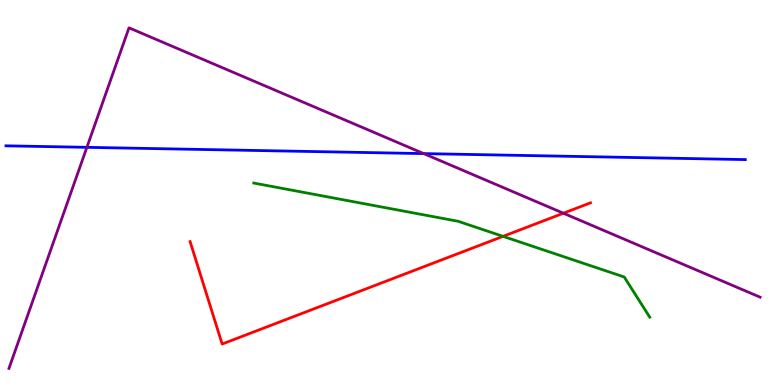[{'lines': ['blue', 'red'], 'intersections': []}, {'lines': ['green', 'red'], 'intersections': [{'x': 6.49, 'y': 3.86}]}, {'lines': ['purple', 'red'], 'intersections': [{'x': 7.27, 'y': 4.46}]}, {'lines': ['blue', 'green'], 'intersections': []}, {'lines': ['blue', 'purple'], 'intersections': [{'x': 1.12, 'y': 6.17}, {'x': 5.47, 'y': 6.01}]}, {'lines': ['green', 'purple'], 'intersections': []}]